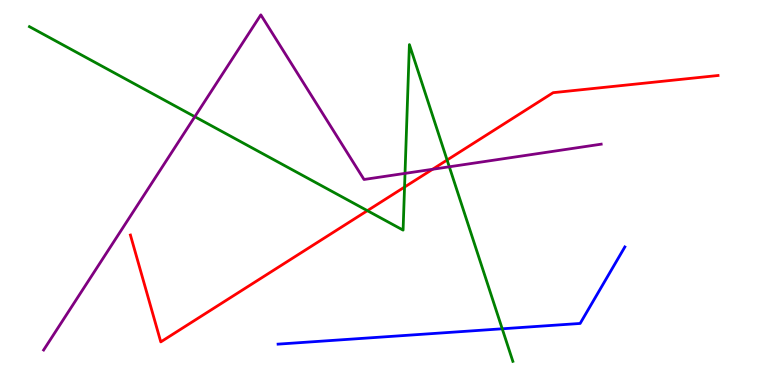[{'lines': ['blue', 'red'], 'intersections': []}, {'lines': ['green', 'red'], 'intersections': [{'x': 4.74, 'y': 4.53}, {'x': 5.22, 'y': 5.14}, {'x': 5.77, 'y': 5.84}]}, {'lines': ['purple', 'red'], 'intersections': [{'x': 5.58, 'y': 5.6}]}, {'lines': ['blue', 'green'], 'intersections': [{'x': 6.48, 'y': 1.46}]}, {'lines': ['blue', 'purple'], 'intersections': []}, {'lines': ['green', 'purple'], 'intersections': [{'x': 2.51, 'y': 6.97}, {'x': 5.23, 'y': 5.5}, {'x': 5.8, 'y': 5.67}]}]